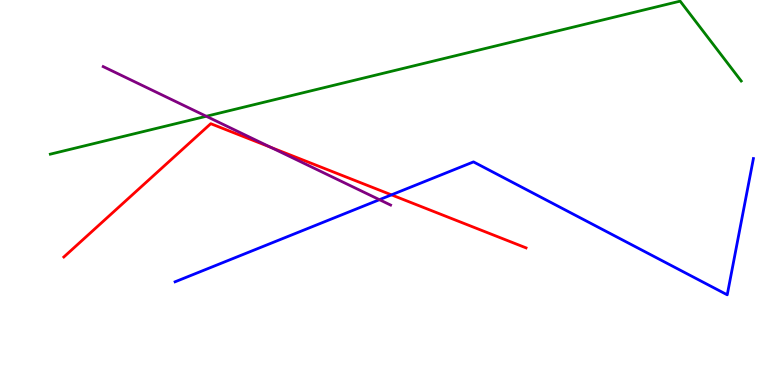[{'lines': ['blue', 'red'], 'intersections': [{'x': 5.05, 'y': 4.94}]}, {'lines': ['green', 'red'], 'intersections': []}, {'lines': ['purple', 'red'], 'intersections': [{'x': 3.49, 'y': 6.17}]}, {'lines': ['blue', 'green'], 'intersections': []}, {'lines': ['blue', 'purple'], 'intersections': [{'x': 4.9, 'y': 4.81}]}, {'lines': ['green', 'purple'], 'intersections': [{'x': 2.66, 'y': 6.98}]}]